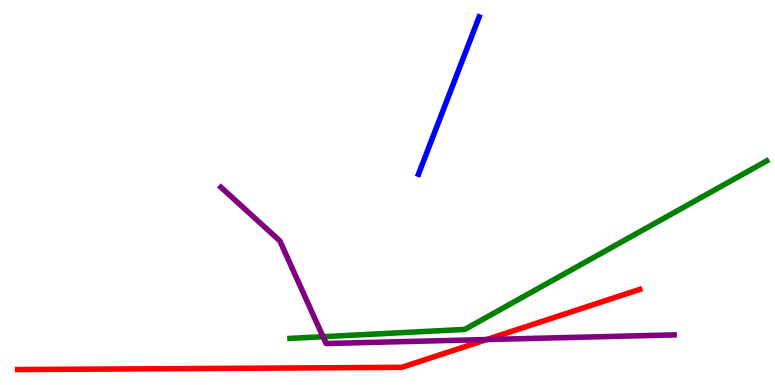[{'lines': ['blue', 'red'], 'intersections': []}, {'lines': ['green', 'red'], 'intersections': []}, {'lines': ['purple', 'red'], 'intersections': [{'x': 6.28, 'y': 1.18}]}, {'lines': ['blue', 'green'], 'intersections': []}, {'lines': ['blue', 'purple'], 'intersections': []}, {'lines': ['green', 'purple'], 'intersections': [{'x': 4.17, 'y': 1.25}]}]